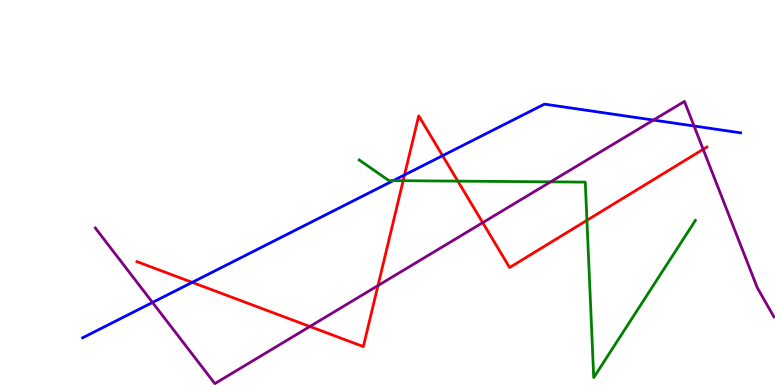[{'lines': ['blue', 'red'], 'intersections': [{'x': 2.48, 'y': 2.67}, {'x': 5.22, 'y': 5.46}, {'x': 5.71, 'y': 5.96}]}, {'lines': ['green', 'red'], 'intersections': [{'x': 5.2, 'y': 5.31}, {'x': 5.91, 'y': 5.3}, {'x': 7.57, 'y': 4.28}]}, {'lines': ['purple', 'red'], 'intersections': [{'x': 4.0, 'y': 1.52}, {'x': 4.88, 'y': 2.58}, {'x': 6.23, 'y': 4.22}, {'x': 9.07, 'y': 6.12}]}, {'lines': ['blue', 'green'], 'intersections': [{'x': 5.07, 'y': 5.31}]}, {'lines': ['blue', 'purple'], 'intersections': [{'x': 1.97, 'y': 2.14}, {'x': 8.43, 'y': 6.88}, {'x': 8.96, 'y': 6.73}]}, {'lines': ['green', 'purple'], 'intersections': [{'x': 7.1, 'y': 5.28}]}]